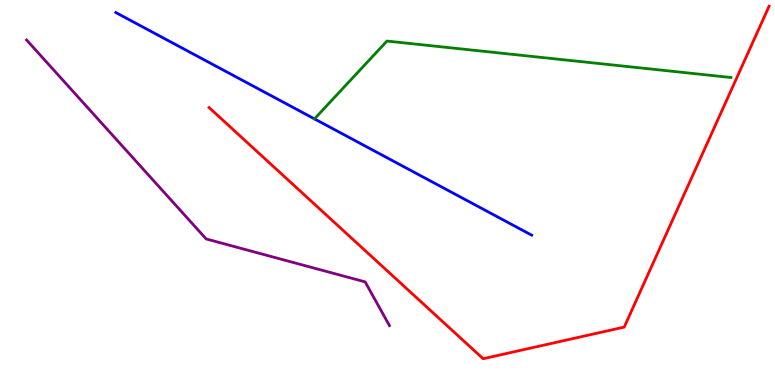[{'lines': ['blue', 'red'], 'intersections': []}, {'lines': ['green', 'red'], 'intersections': []}, {'lines': ['purple', 'red'], 'intersections': []}, {'lines': ['blue', 'green'], 'intersections': []}, {'lines': ['blue', 'purple'], 'intersections': []}, {'lines': ['green', 'purple'], 'intersections': []}]